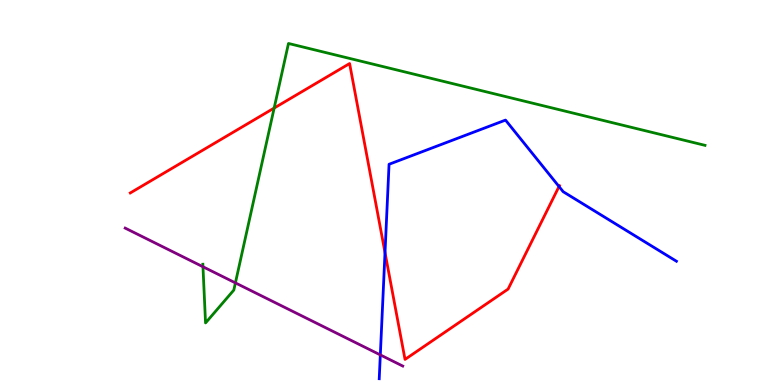[{'lines': ['blue', 'red'], 'intersections': [{'x': 4.97, 'y': 3.44}, {'x': 7.21, 'y': 5.16}]}, {'lines': ['green', 'red'], 'intersections': [{'x': 3.54, 'y': 7.19}]}, {'lines': ['purple', 'red'], 'intersections': []}, {'lines': ['blue', 'green'], 'intersections': []}, {'lines': ['blue', 'purple'], 'intersections': [{'x': 4.91, 'y': 0.782}]}, {'lines': ['green', 'purple'], 'intersections': [{'x': 2.62, 'y': 3.07}, {'x': 3.04, 'y': 2.65}]}]